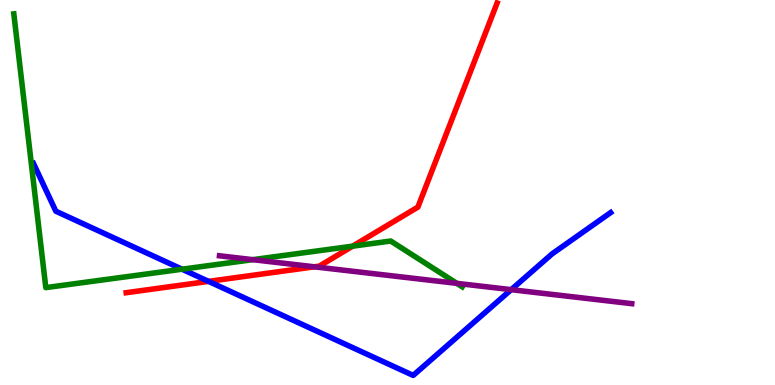[{'lines': ['blue', 'red'], 'intersections': [{'x': 2.69, 'y': 2.69}]}, {'lines': ['green', 'red'], 'intersections': [{'x': 4.55, 'y': 3.61}]}, {'lines': ['purple', 'red'], 'intersections': [{'x': 4.06, 'y': 3.07}]}, {'lines': ['blue', 'green'], 'intersections': [{'x': 2.35, 'y': 3.01}]}, {'lines': ['blue', 'purple'], 'intersections': [{'x': 6.6, 'y': 2.48}]}, {'lines': ['green', 'purple'], 'intersections': [{'x': 3.26, 'y': 3.26}, {'x': 5.89, 'y': 2.64}]}]